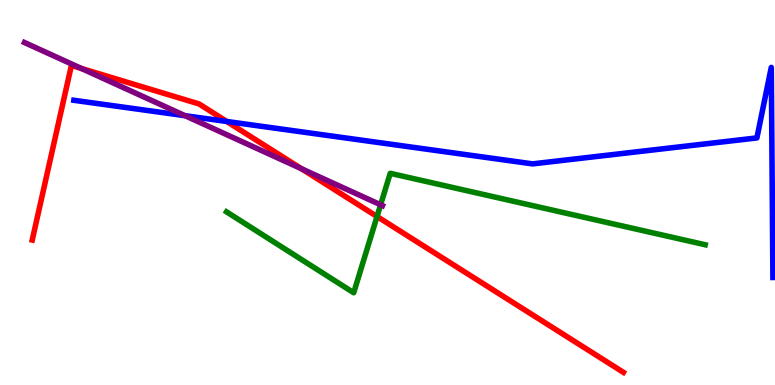[{'lines': ['blue', 'red'], 'intersections': [{'x': 2.93, 'y': 6.84}]}, {'lines': ['green', 'red'], 'intersections': [{'x': 4.86, 'y': 4.38}]}, {'lines': ['purple', 'red'], 'intersections': [{'x': 1.05, 'y': 8.22}, {'x': 3.89, 'y': 5.62}]}, {'lines': ['blue', 'green'], 'intersections': []}, {'lines': ['blue', 'purple'], 'intersections': [{'x': 2.39, 'y': 6.99}]}, {'lines': ['green', 'purple'], 'intersections': [{'x': 4.91, 'y': 4.68}]}]